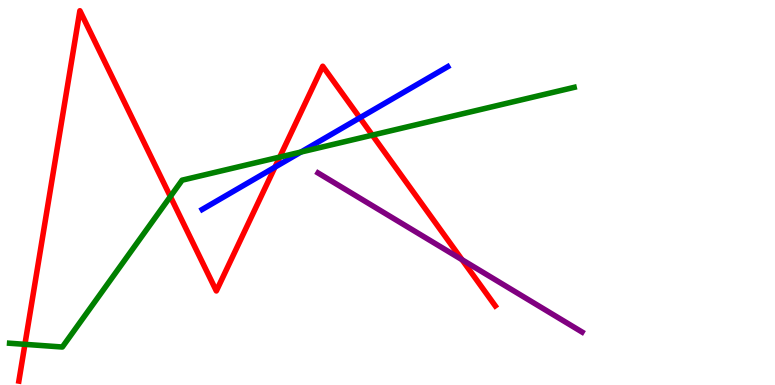[{'lines': ['blue', 'red'], 'intersections': [{'x': 3.55, 'y': 5.66}, {'x': 4.64, 'y': 6.94}]}, {'lines': ['green', 'red'], 'intersections': [{'x': 0.321, 'y': 1.06}, {'x': 2.2, 'y': 4.89}, {'x': 3.61, 'y': 5.92}, {'x': 4.8, 'y': 6.49}]}, {'lines': ['purple', 'red'], 'intersections': [{'x': 5.96, 'y': 3.25}]}, {'lines': ['blue', 'green'], 'intersections': [{'x': 3.88, 'y': 6.05}]}, {'lines': ['blue', 'purple'], 'intersections': []}, {'lines': ['green', 'purple'], 'intersections': []}]